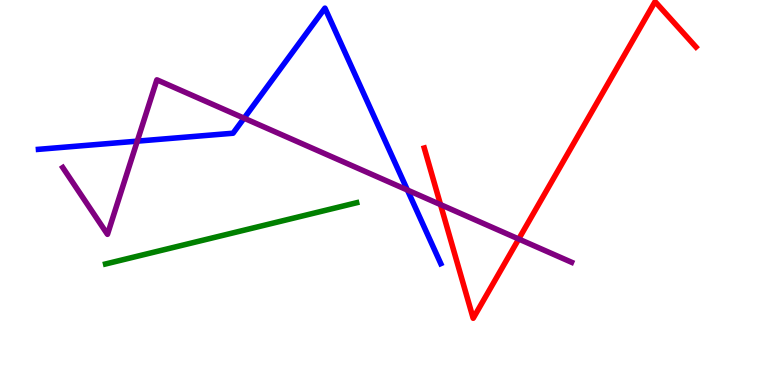[{'lines': ['blue', 'red'], 'intersections': []}, {'lines': ['green', 'red'], 'intersections': []}, {'lines': ['purple', 'red'], 'intersections': [{'x': 5.68, 'y': 4.69}, {'x': 6.69, 'y': 3.79}]}, {'lines': ['blue', 'green'], 'intersections': []}, {'lines': ['blue', 'purple'], 'intersections': [{'x': 1.77, 'y': 6.33}, {'x': 3.15, 'y': 6.93}, {'x': 5.26, 'y': 5.06}]}, {'lines': ['green', 'purple'], 'intersections': []}]